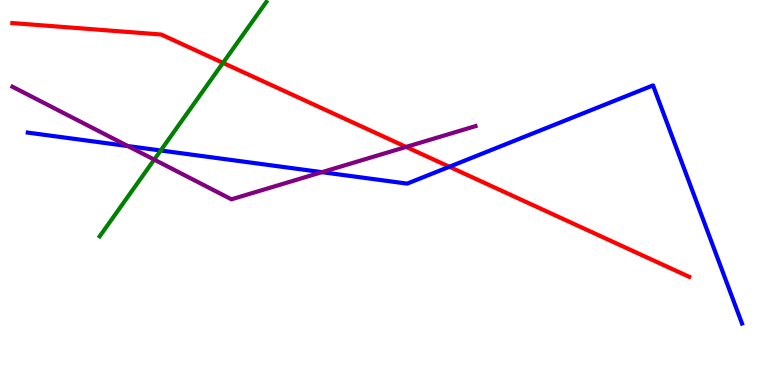[{'lines': ['blue', 'red'], 'intersections': [{'x': 5.8, 'y': 5.67}]}, {'lines': ['green', 'red'], 'intersections': [{'x': 2.88, 'y': 8.37}]}, {'lines': ['purple', 'red'], 'intersections': [{'x': 5.24, 'y': 6.18}]}, {'lines': ['blue', 'green'], 'intersections': [{'x': 2.07, 'y': 6.09}]}, {'lines': ['blue', 'purple'], 'intersections': [{'x': 1.65, 'y': 6.21}, {'x': 4.15, 'y': 5.53}]}, {'lines': ['green', 'purple'], 'intersections': [{'x': 1.99, 'y': 5.85}]}]